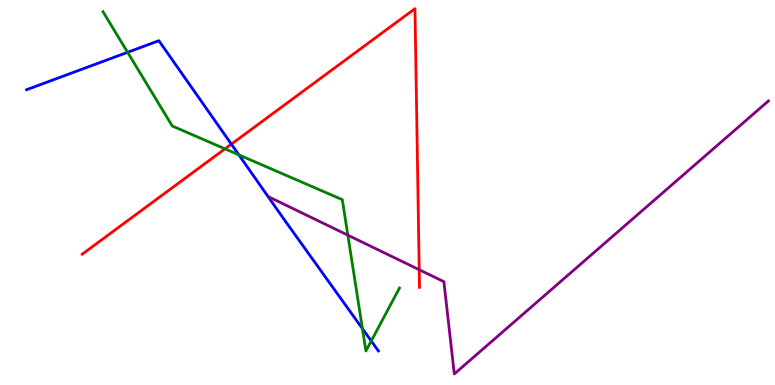[{'lines': ['blue', 'red'], 'intersections': [{'x': 2.99, 'y': 6.26}]}, {'lines': ['green', 'red'], 'intersections': [{'x': 2.9, 'y': 6.13}]}, {'lines': ['purple', 'red'], 'intersections': [{'x': 5.41, 'y': 2.99}]}, {'lines': ['blue', 'green'], 'intersections': [{'x': 1.65, 'y': 8.64}, {'x': 3.08, 'y': 5.98}, {'x': 4.68, 'y': 1.46}, {'x': 4.79, 'y': 1.14}]}, {'lines': ['blue', 'purple'], 'intersections': []}, {'lines': ['green', 'purple'], 'intersections': [{'x': 4.49, 'y': 3.89}]}]